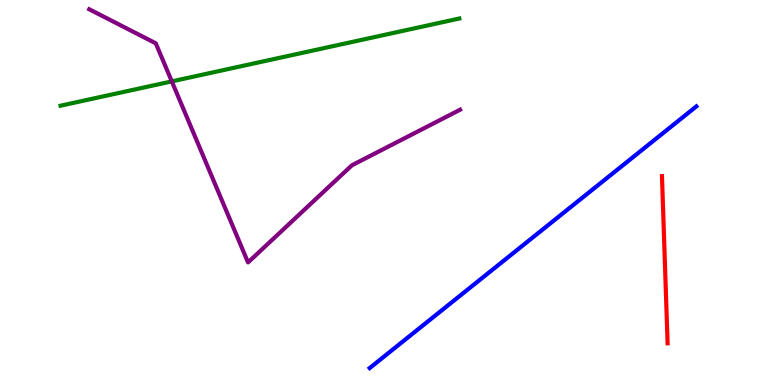[{'lines': ['blue', 'red'], 'intersections': []}, {'lines': ['green', 'red'], 'intersections': []}, {'lines': ['purple', 'red'], 'intersections': []}, {'lines': ['blue', 'green'], 'intersections': []}, {'lines': ['blue', 'purple'], 'intersections': []}, {'lines': ['green', 'purple'], 'intersections': [{'x': 2.22, 'y': 7.89}]}]